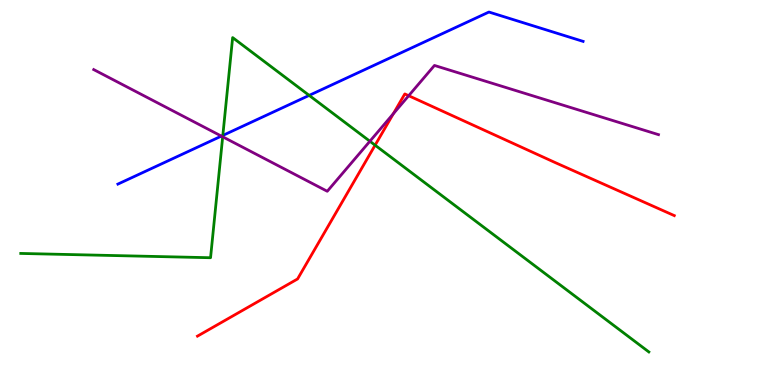[{'lines': ['blue', 'red'], 'intersections': []}, {'lines': ['green', 'red'], 'intersections': [{'x': 4.84, 'y': 6.23}]}, {'lines': ['purple', 'red'], 'intersections': [{'x': 5.08, 'y': 7.05}, {'x': 5.27, 'y': 7.51}]}, {'lines': ['blue', 'green'], 'intersections': [{'x': 2.88, 'y': 6.48}, {'x': 3.99, 'y': 7.52}]}, {'lines': ['blue', 'purple'], 'intersections': [{'x': 2.86, 'y': 6.46}]}, {'lines': ['green', 'purple'], 'intersections': [{'x': 2.87, 'y': 6.45}, {'x': 4.77, 'y': 6.33}]}]